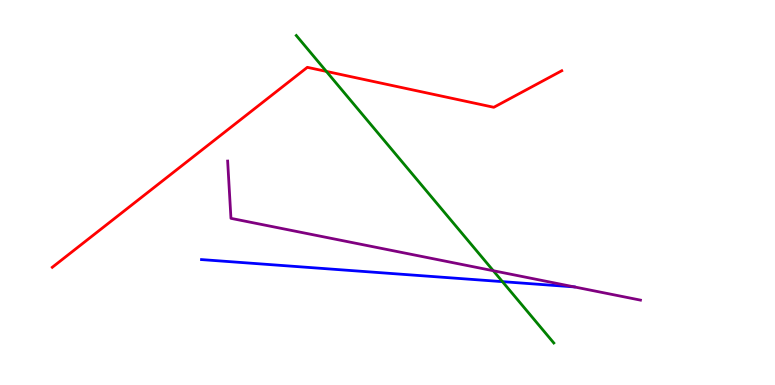[{'lines': ['blue', 'red'], 'intersections': []}, {'lines': ['green', 'red'], 'intersections': [{'x': 4.21, 'y': 8.15}]}, {'lines': ['purple', 'red'], 'intersections': []}, {'lines': ['blue', 'green'], 'intersections': [{'x': 6.48, 'y': 2.68}]}, {'lines': ['blue', 'purple'], 'intersections': [{'x': 7.41, 'y': 2.55}]}, {'lines': ['green', 'purple'], 'intersections': [{'x': 6.37, 'y': 2.97}]}]